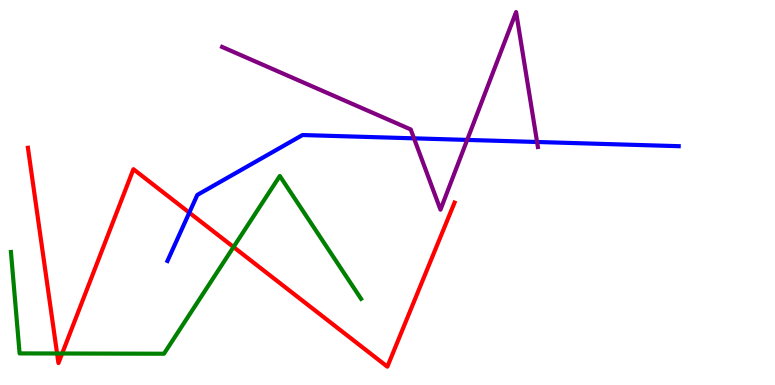[{'lines': ['blue', 'red'], 'intersections': [{'x': 2.44, 'y': 4.48}]}, {'lines': ['green', 'red'], 'intersections': [{'x': 0.737, 'y': 0.818}, {'x': 0.802, 'y': 0.818}, {'x': 3.01, 'y': 3.58}]}, {'lines': ['purple', 'red'], 'intersections': []}, {'lines': ['blue', 'green'], 'intersections': []}, {'lines': ['blue', 'purple'], 'intersections': [{'x': 5.34, 'y': 6.41}, {'x': 6.03, 'y': 6.37}, {'x': 6.93, 'y': 6.31}]}, {'lines': ['green', 'purple'], 'intersections': []}]